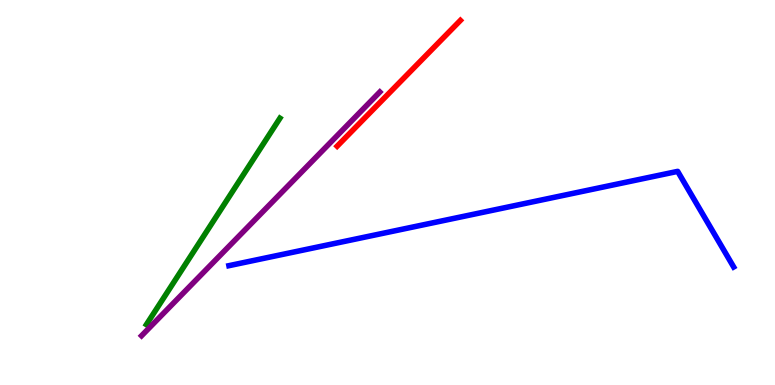[{'lines': ['blue', 'red'], 'intersections': []}, {'lines': ['green', 'red'], 'intersections': []}, {'lines': ['purple', 'red'], 'intersections': []}, {'lines': ['blue', 'green'], 'intersections': []}, {'lines': ['blue', 'purple'], 'intersections': []}, {'lines': ['green', 'purple'], 'intersections': []}]